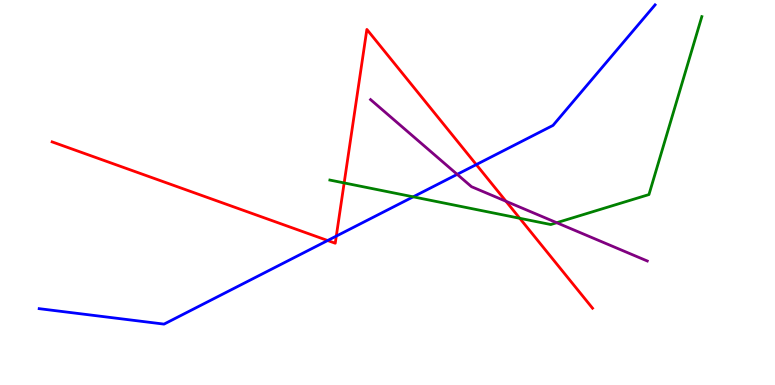[{'lines': ['blue', 'red'], 'intersections': [{'x': 4.23, 'y': 3.75}, {'x': 4.34, 'y': 3.87}, {'x': 6.15, 'y': 5.72}]}, {'lines': ['green', 'red'], 'intersections': [{'x': 4.44, 'y': 5.25}, {'x': 6.71, 'y': 4.33}]}, {'lines': ['purple', 'red'], 'intersections': [{'x': 6.53, 'y': 4.77}]}, {'lines': ['blue', 'green'], 'intersections': [{'x': 5.33, 'y': 4.89}]}, {'lines': ['blue', 'purple'], 'intersections': [{'x': 5.9, 'y': 5.47}]}, {'lines': ['green', 'purple'], 'intersections': [{'x': 7.18, 'y': 4.22}]}]